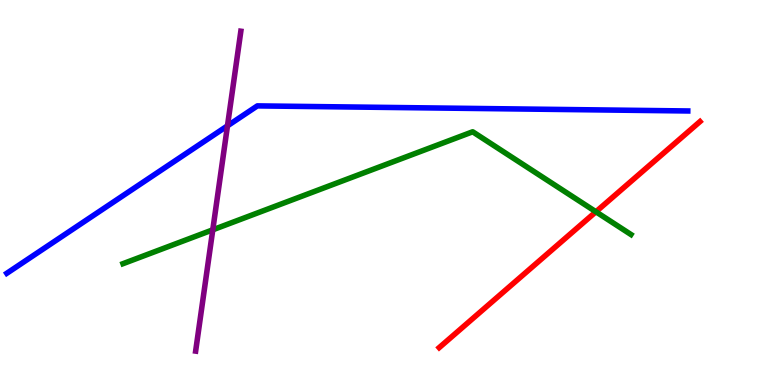[{'lines': ['blue', 'red'], 'intersections': []}, {'lines': ['green', 'red'], 'intersections': [{'x': 7.69, 'y': 4.5}]}, {'lines': ['purple', 'red'], 'intersections': []}, {'lines': ['blue', 'green'], 'intersections': []}, {'lines': ['blue', 'purple'], 'intersections': [{'x': 2.94, 'y': 6.73}]}, {'lines': ['green', 'purple'], 'intersections': [{'x': 2.75, 'y': 4.03}]}]